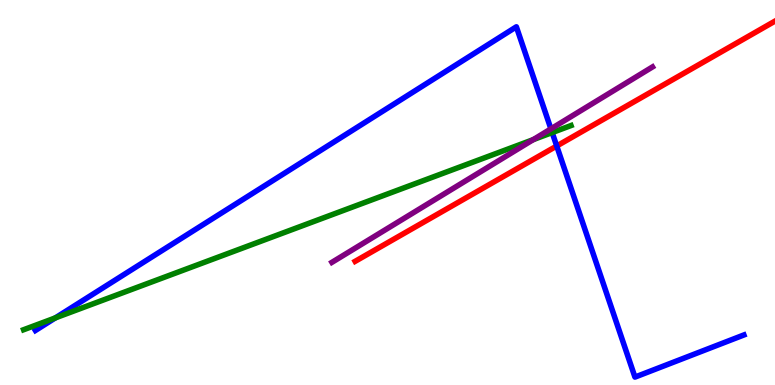[{'lines': ['blue', 'red'], 'intersections': [{'x': 7.18, 'y': 6.21}]}, {'lines': ['green', 'red'], 'intersections': []}, {'lines': ['purple', 'red'], 'intersections': []}, {'lines': ['blue', 'green'], 'intersections': [{'x': 0.714, 'y': 1.74}, {'x': 7.12, 'y': 6.56}]}, {'lines': ['blue', 'purple'], 'intersections': [{'x': 7.11, 'y': 6.65}]}, {'lines': ['green', 'purple'], 'intersections': [{'x': 6.88, 'y': 6.37}]}]